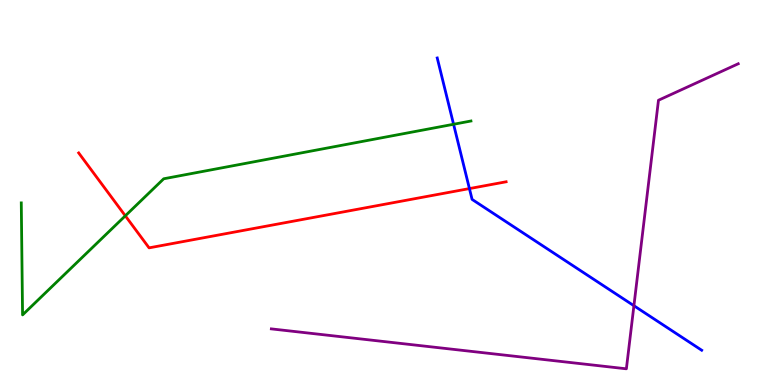[{'lines': ['blue', 'red'], 'intersections': [{'x': 6.06, 'y': 5.1}]}, {'lines': ['green', 'red'], 'intersections': [{'x': 1.62, 'y': 4.39}]}, {'lines': ['purple', 'red'], 'intersections': []}, {'lines': ['blue', 'green'], 'intersections': [{'x': 5.85, 'y': 6.77}]}, {'lines': ['blue', 'purple'], 'intersections': [{'x': 8.18, 'y': 2.06}]}, {'lines': ['green', 'purple'], 'intersections': []}]